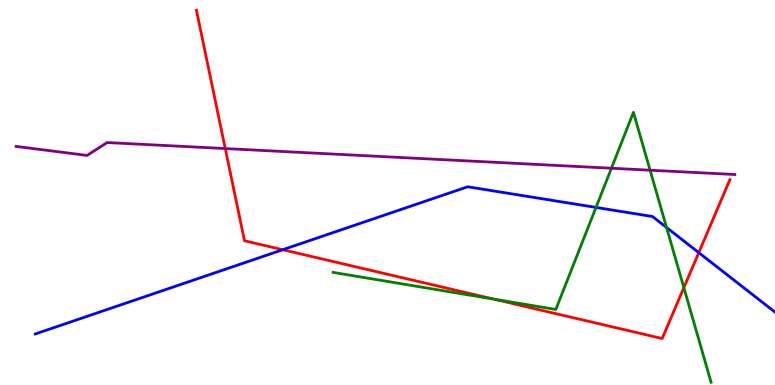[{'lines': ['blue', 'red'], 'intersections': [{'x': 3.65, 'y': 3.51}, {'x': 9.02, 'y': 3.44}]}, {'lines': ['green', 'red'], 'intersections': [{'x': 6.37, 'y': 2.23}, {'x': 8.82, 'y': 2.53}]}, {'lines': ['purple', 'red'], 'intersections': [{'x': 2.91, 'y': 6.14}]}, {'lines': ['blue', 'green'], 'intersections': [{'x': 7.69, 'y': 4.61}, {'x': 8.6, 'y': 4.09}]}, {'lines': ['blue', 'purple'], 'intersections': []}, {'lines': ['green', 'purple'], 'intersections': [{'x': 7.89, 'y': 5.63}, {'x': 8.39, 'y': 5.58}]}]